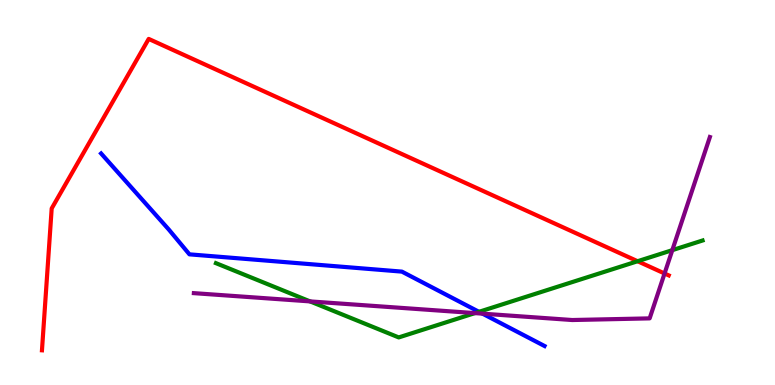[{'lines': ['blue', 'red'], 'intersections': []}, {'lines': ['green', 'red'], 'intersections': [{'x': 8.23, 'y': 3.21}]}, {'lines': ['purple', 'red'], 'intersections': [{'x': 8.57, 'y': 2.9}]}, {'lines': ['blue', 'green'], 'intersections': [{'x': 6.18, 'y': 1.9}]}, {'lines': ['blue', 'purple'], 'intersections': [{'x': 6.23, 'y': 1.85}]}, {'lines': ['green', 'purple'], 'intersections': [{'x': 4.0, 'y': 2.17}, {'x': 6.13, 'y': 1.87}, {'x': 8.67, 'y': 3.5}]}]